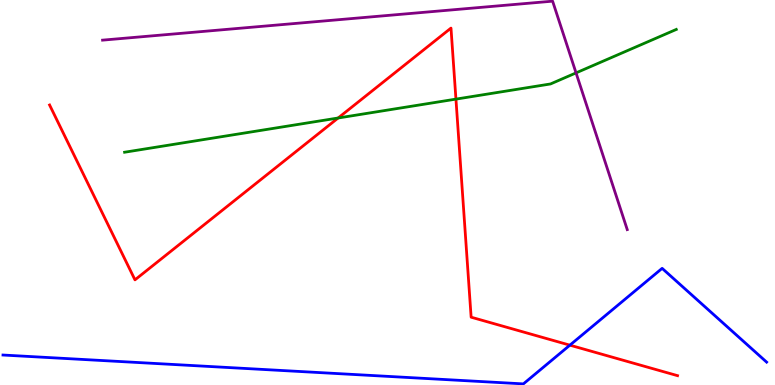[{'lines': ['blue', 'red'], 'intersections': [{'x': 7.35, 'y': 1.03}]}, {'lines': ['green', 'red'], 'intersections': [{'x': 4.36, 'y': 6.94}, {'x': 5.88, 'y': 7.43}]}, {'lines': ['purple', 'red'], 'intersections': []}, {'lines': ['blue', 'green'], 'intersections': []}, {'lines': ['blue', 'purple'], 'intersections': []}, {'lines': ['green', 'purple'], 'intersections': [{'x': 7.43, 'y': 8.11}]}]